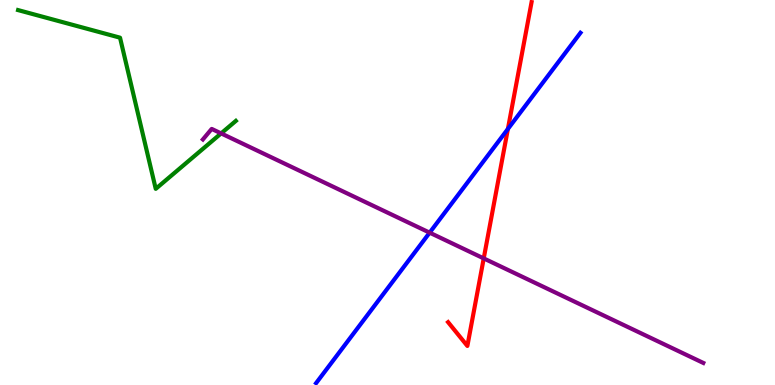[{'lines': ['blue', 'red'], 'intersections': [{'x': 6.55, 'y': 6.65}]}, {'lines': ['green', 'red'], 'intersections': []}, {'lines': ['purple', 'red'], 'intersections': [{'x': 6.24, 'y': 3.29}]}, {'lines': ['blue', 'green'], 'intersections': []}, {'lines': ['blue', 'purple'], 'intersections': [{'x': 5.54, 'y': 3.96}]}, {'lines': ['green', 'purple'], 'intersections': [{'x': 2.85, 'y': 6.54}]}]